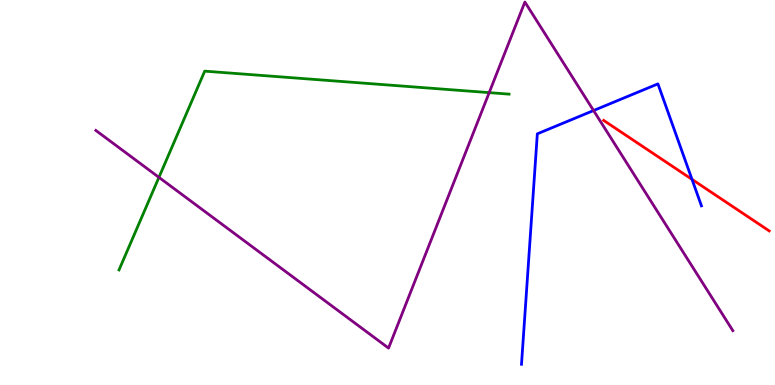[{'lines': ['blue', 'red'], 'intersections': [{'x': 8.93, 'y': 5.34}]}, {'lines': ['green', 'red'], 'intersections': []}, {'lines': ['purple', 'red'], 'intersections': []}, {'lines': ['blue', 'green'], 'intersections': []}, {'lines': ['blue', 'purple'], 'intersections': [{'x': 7.66, 'y': 7.13}]}, {'lines': ['green', 'purple'], 'intersections': [{'x': 2.05, 'y': 5.39}, {'x': 6.31, 'y': 7.59}]}]